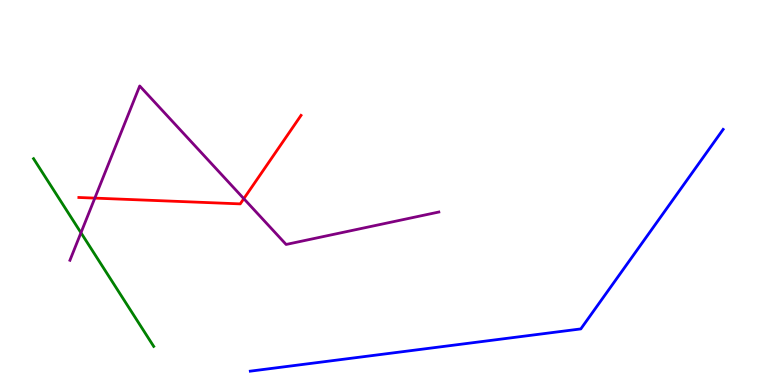[{'lines': ['blue', 'red'], 'intersections': []}, {'lines': ['green', 'red'], 'intersections': []}, {'lines': ['purple', 'red'], 'intersections': [{'x': 1.22, 'y': 4.85}, {'x': 3.15, 'y': 4.84}]}, {'lines': ['blue', 'green'], 'intersections': []}, {'lines': ['blue', 'purple'], 'intersections': []}, {'lines': ['green', 'purple'], 'intersections': [{'x': 1.04, 'y': 3.95}]}]